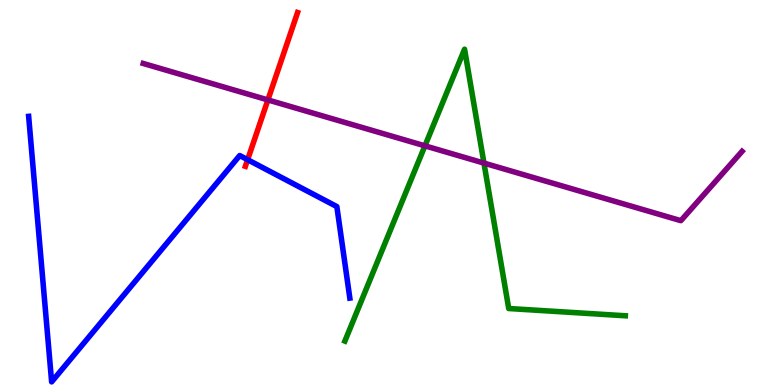[{'lines': ['blue', 'red'], 'intersections': [{'x': 3.2, 'y': 5.85}]}, {'lines': ['green', 'red'], 'intersections': []}, {'lines': ['purple', 'red'], 'intersections': [{'x': 3.46, 'y': 7.4}]}, {'lines': ['blue', 'green'], 'intersections': []}, {'lines': ['blue', 'purple'], 'intersections': []}, {'lines': ['green', 'purple'], 'intersections': [{'x': 5.48, 'y': 6.21}, {'x': 6.24, 'y': 5.76}]}]